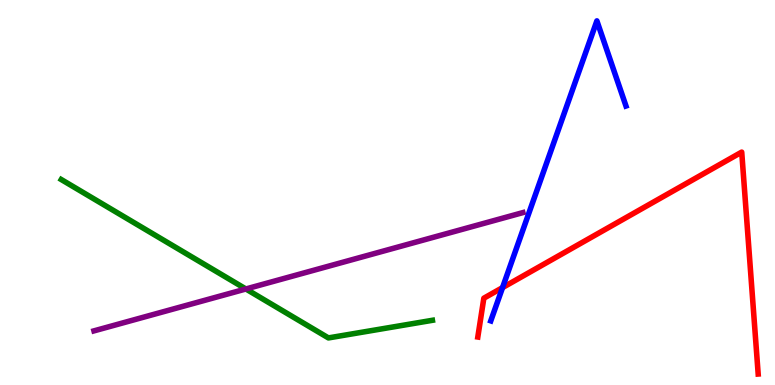[{'lines': ['blue', 'red'], 'intersections': [{'x': 6.48, 'y': 2.53}]}, {'lines': ['green', 'red'], 'intersections': []}, {'lines': ['purple', 'red'], 'intersections': []}, {'lines': ['blue', 'green'], 'intersections': []}, {'lines': ['blue', 'purple'], 'intersections': []}, {'lines': ['green', 'purple'], 'intersections': [{'x': 3.17, 'y': 2.49}]}]